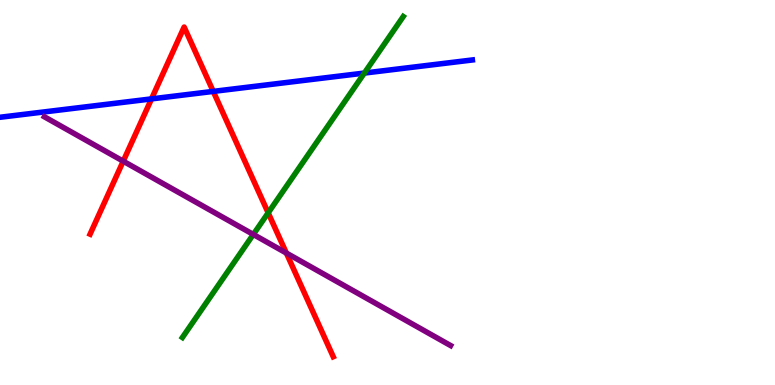[{'lines': ['blue', 'red'], 'intersections': [{'x': 1.95, 'y': 7.43}, {'x': 2.75, 'y': 7.63}]}, {'lines': ['green', 'red'], 'intersections': [{'x': 3.46, 'y': 4.47}]}, {'lines': ['purple', 'red'], 'intersections': [{'x': 1.59, 'y': 5.81}, {'x': 3.7, 'y': 3.43}]}, {'lines': ['blue', 'green'], 'intersections': [{'x': 4.7, 'y': 8.1}]}, {'lines': ['blue', 'purple'], 'intersections': []}, {'lines': ['green', 'purple'], 'intersections': [{'x': 3.27, 'y': 3.91}]}]